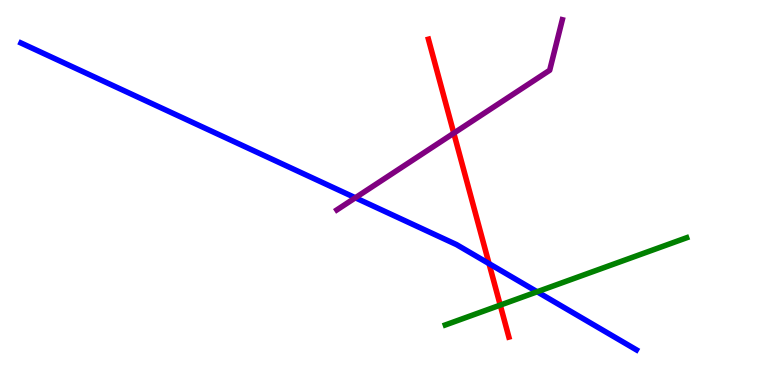[{'lines': ['blue', 'red'], 'intersections': [{'x': 6.31, 'y': 3.15}]}, {'lines': ['green', 'red'], 'intersections': [{'x': 6.45, 'y': 2.08}]}, {'lines': ['purple', 'red'], 'intersections': [{'x': 5.86, 'y': 6.54}]}, {'lines': ['blue', 'green'], 'intersections': [{'x': 6.93, 'y': 2.42}]}, {'lines': ['blue', 'purple'], 'intersections': [{'x': 4.59, 'y': 4.86}]}, {'lines': ['green', 'purple'], 'intersections': []}]